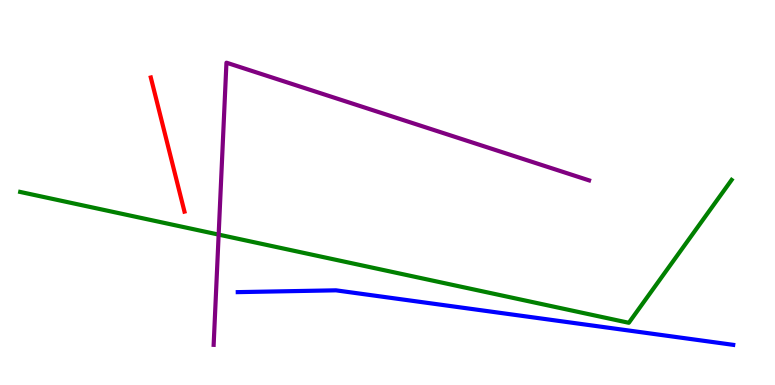[{'lines': ['blue', 'red'], 'intersections': []}, {'lines': ['green', 'red'], 'intersections': []}, {'lines': ['purple', 'red'], 'intersections': []}, {'lines': ['blue', 'green'], 'intersections': []}, {'lines': ['blue', 'purple'], 'intersections': []}, {'lines': ['green', 'purple'], 'intersections': [{'x': 2.82, 'y': 3.91}]}]